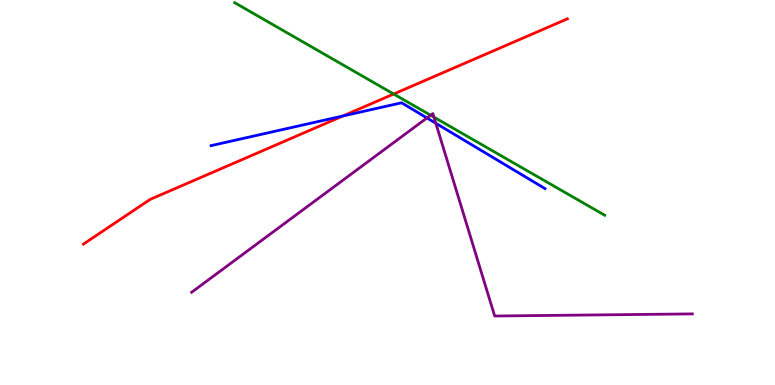[{'lines': ['blue', 'red'], 'intersections': [{'x': 4.42, 'y': 6.99}]}, {'lines': ['green', 'red'], 'intersections': [{'x': 5.08, 'y': 7.56}]}, {'lines': ['purple', 'red'], 'intersections': []}, {'lines': ['blue', 'green'], 'intersections': []}, {'lines': ['blue', 'purple'], 'intersections': [{'x': 5.51, 'y': 6.94}, {'x': 5.62, 'y': 6.8}]}, {'lines': ['green', 'purple'], 'intersections': [{'x': 5.56, 'y': 7.01}, {'x': 5.6, 'y': 6.96}]}]